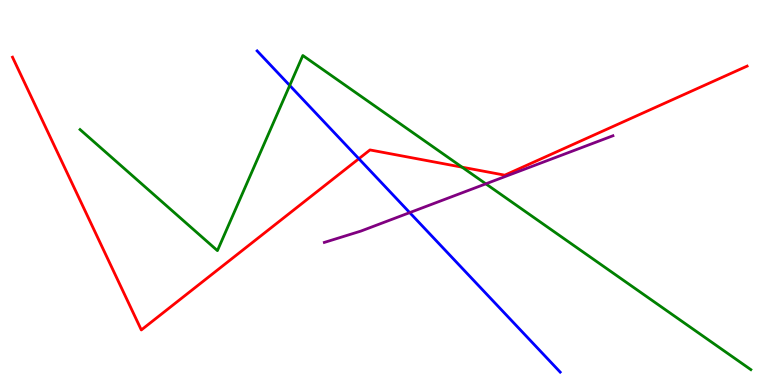[{'lines': ['blue', 'red'], 'intersections': [{'x': 4.63, 'y': 5.88}]}, {'lines': ['green', 'red'], 'intersections': [{'x': 5.96, 'y': 5.66}]}, {'lines': ['purple', 'red'], 'intersections': []}, {'lines': ['blue', 'green'], 'intersections': [{'x': 3.74, 'y': 7.78}]}, {'lines': ['blue', 'purple'], 'intersections': [{'x': 5.29, 'y': 4.48}]}, {'lines': ['green', 'purple'], 'intersections': [{'x': 6.27, 'y': 5.23}]}]